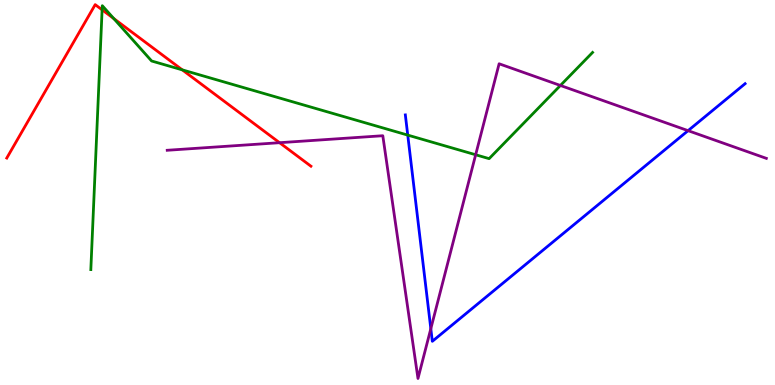[{'lines': ['blue', 'red'], 'intersections': []}, {'lines': ['green', 'red'], 'intersections': [{'x': 1.32, 'y': 9.74}, {'x': 1.47, 'y': 9.52}, {'x': 2.35, 'y': 8.19}]}, {'lines': ['purple', 'red'], 'intersections': [{'x': 3.61, 'y': 6.29}]}, {'lines': ['blue', 'green'], 'intersections': [{'x': 5.26, 'y': 6.49}]}, {'lines': ['blue', 'purple'], 'intersections': [{'x': 5.56, 'y': 1.46}, {'x': 8.88, 'y': 6.61}]}, {'lines': ['green', 'purple'], 'intersections': [{'x': 6.14, 'y': 5.98}, {'x': 7.23, 'y': 7.78}]}]